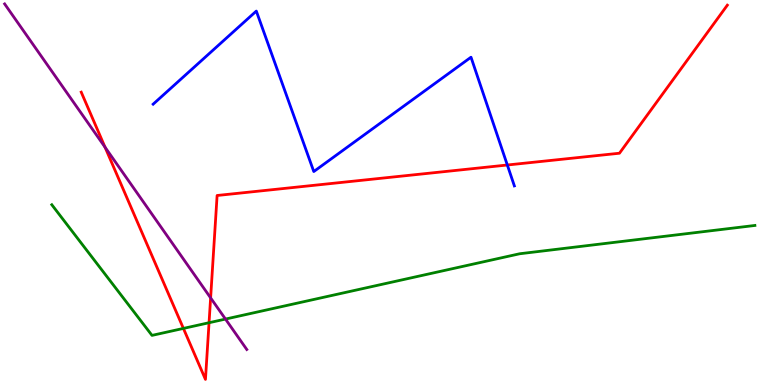[{'lines': ['blue', 'red'], 'intersections': [{'x': 6.55, 'y': 5.71}]}, {'lines': ['green', 'red'], 'intersections': [{'x': 2.37, 'y': 1.47}, {'x': 2.7, 'y': 1.62}]}, {'lines': ['purple', 'red'], 'intersections': [{'x': 1.36, 'y': 6.18}, {'x': 2.72, 'y': 2.26}]}, {'lines': ['blue', 'green'], 'intersections': []}, {'lines': ['blue', 'purple'], 'intersections': []}, {'lines': ['green', 'purple'], 'intersections': [{'x': 2.91, 'y': 1.71}]}]